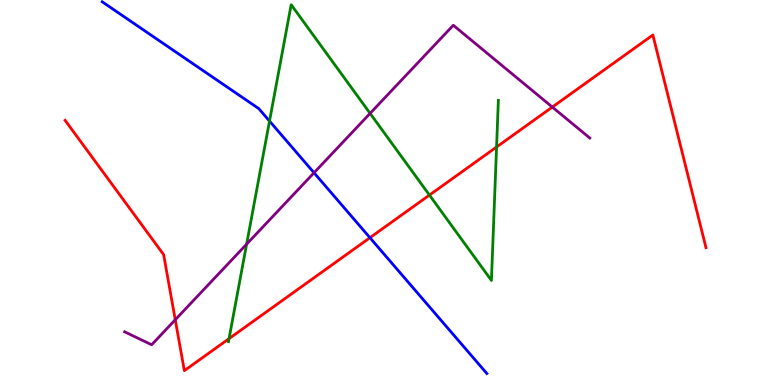[{'lines': ['blue', 'red'], 'intersections': [{'x': 4.77, 'y': 3.83}]}, {'lines': ['green', 'red'], 'intersections': [{'x': 2.96, 'y': 1.2}, {'x': 5.54, 'y': 4.93}, {'x': 6.41, 'y': 6.18}]}, {'lines': ['purple', 'red'], 'intersections': [{'x': 2.26, 'y': 1.69}, {'x': 7.13, 'y': 7.22}]}, {'lines': ['blue', 'green'], 'intersections': [{'x': 3.48, 'y': 6.86}]}, {'lines': ['blue', 'purple'], 'intersections': [{'x': 4.05, 'y': 5.51}]}, {'lines': ['green', 'purple'], 'intersections': [{'x': 3.18, 'y': 3.66}, {'x': 4.78, 'y': 7.05}]}]